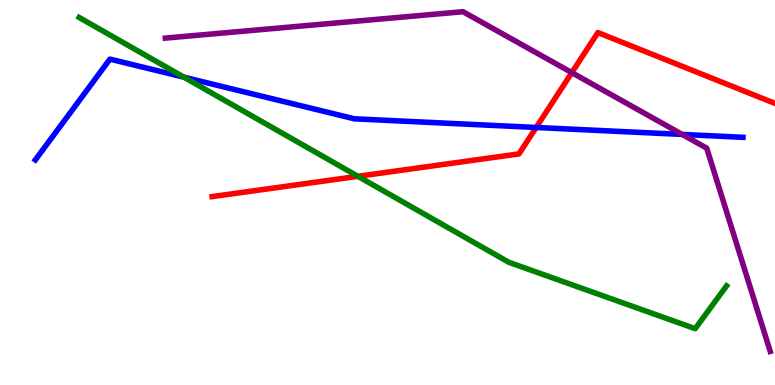[{'lines': ['blue', 'red'], 'intersections': [{'x': 6.92, 'y': 6.69}]}, {'lines': ['green', 'red'], 'intersections': [{'x': 4.62, 'y': 5.42}]}, {'lines': ['purple', 'red'], 'intersections': [{'x': 7.38, 'y': 8.11}]}, {'lines': ['blue', 'green'], 'intersections': [{'x': 2.37, 'y': 8.0}]}, {'lines': ['blue', 'purple'], 'intersections': [{'x': 8.8, 'y': 6.51}]}, {'lines': ['green', 'purple'], 'intersections': []}]